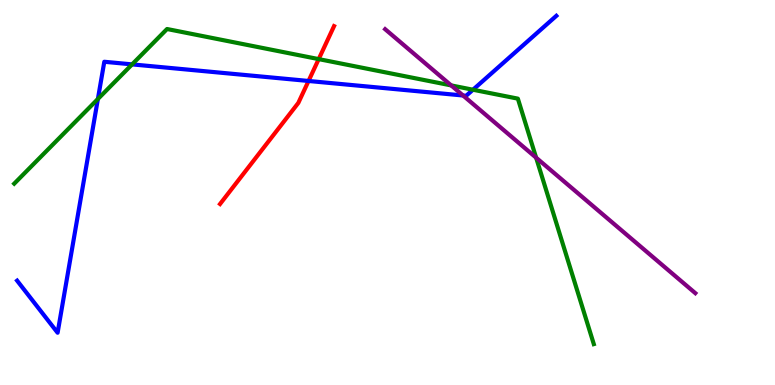[{'lines': ['blue', 'red'], 'intersections': [{'x': 3.98, 'y': 7.9}]}, {'lines': ['green', 'red'], 'intersections': [{'x': 4.11, 'y': 8.46}]}, {'lines': ['purple', 'red'], 'intersections': []}, {'lines': ['blue', 'green'], 'intersections': [{'x': 1.26, 'y': 7.43}, {'x': 1.7, 'y': 8.33}, {'x': 6.1, 'y': 7.67}]}, {'lines': ['blue', 'purple'], 'intersections': [{'x': 5.97, 'y': 7.52}]}, {'lines': ['green', 'purple'], 'intersections': [{'x': 5.82, 'y': 7.78}, {'x': 6.92, 'y': 5.9}]}]